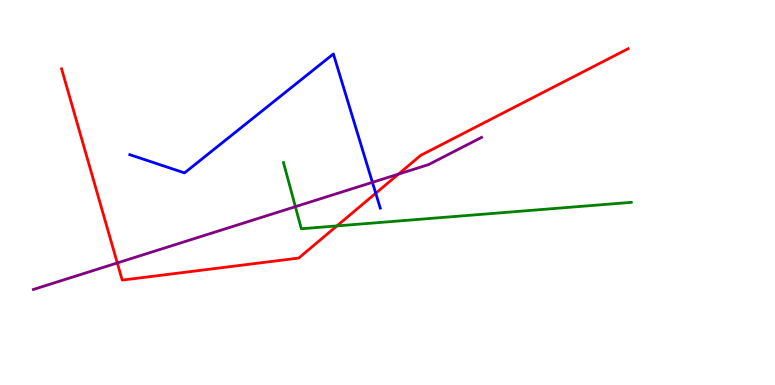[{'lines': ['blue', 'red'], 'intersections': [{'x': 4.85, 'y': 4.98}]}, {'lines': ['green', 'red'], 'intersections': [{'x': 4.35, 'y': 4.13}]}, {'lines': ['purple', 'red'], 'intersections': [{'x': 1.51, 'y': 3.17}, {'x': 5.14, 'y': 5.48}]}, {'lines': ['blue', 'green'], 'intersections': []}, {'lines': ['blue', 'purple'], 'intersections': [{'x': 4.81, 'y': 5.26}]}, {'lines': ['green', 'purple'], 'intersections': [{'x': 3.81, 'y': 4.63}]}]